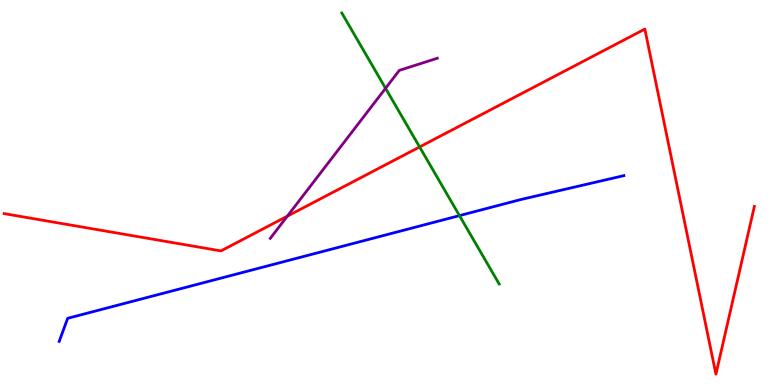[{'lines': ['blue', 'red'], 'intersections': []}, {'lines': ['green', 'red'], 'intersections': [{'x': 5.41, 'y': 6.18}]}, {'lines': ['purple', 'red'], 'intersections': [{'x': 3.71, 'y': 4.39}]}, {'lines': ['blue', 'green'], 'intersections': [{'x': 5.93, 'y': 4.4}]}, {'lines': ['blue', 'purple'], 'intersections': []}, {'lines': ['green', 'purple'], 'intersections': [{'x': 4.97, 'y': 7.71}]}]